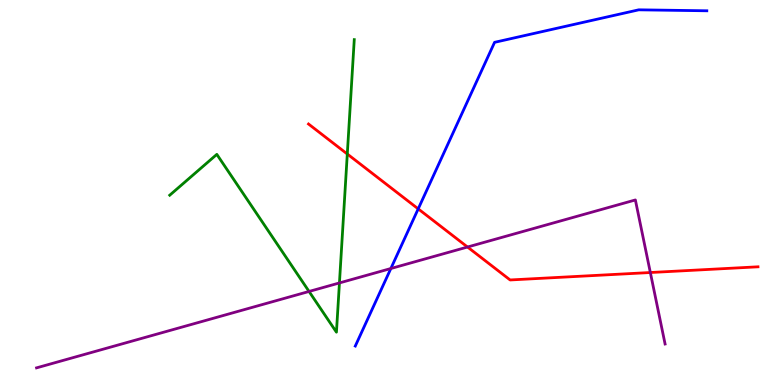[{'lines': ['blue', 'red'], 'intersections': [{'x': 5.4, 'y': 4.57}]}, {'lines': ['green', 'red'], 'intersections': [{'x': 4.48, 'y': 6.0}]}, {'lines': ['purple', 'red'], 'intersections': [{'x': 6.03, 'y': 3.58}, {'x': 8.39, 'y': 2.92}]}, {'lines': ['blue', 'green'], 'intersections': []}, {'lines': ['blue', 'purple'], 'intersections': [{'x': 5.04, 'y': 3.03}]}, {'lines': ['green', 'purple'], 'intersections': [{'x': 3.99, 'y': 2.43}, {'x': 4.38, 'y': 2.65}]}]